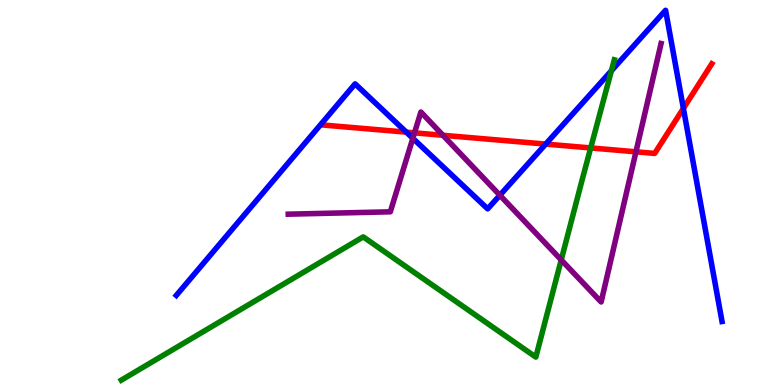[{'lines': ['blue', 'red'], 'intersections': [{'x': 5.24, 'y': 6.57}, {'x': 7.04, 'y': 6.26}, {'x': 8.82, 'y': 7.18}]}, {'lines': ['green', 'red'], 'intersections': [{'x': 7.62, 'y': 6.16}]}, {'lines': ['purple', 'red'], 'intersections': [{'x': 5.35, 'y': 6.55}, {'x': 5.72, 'y': 6.49}, {'x': 8.21, 'y': 6.06}]}, {'lines': ['blue', 'green'], 'intersections': [{'x': 7.89, 'y': 8.16}]}, {'lines': ['blue', 'purple'], 'intersections': [{'x': 5.33, 'y': 6.41}, {'x': 6.45, 'y': 4.93}]}, {'lines': ['green', 'purple'], 'intersections': [{'x': 7.24, 'y': 3.25}]}]